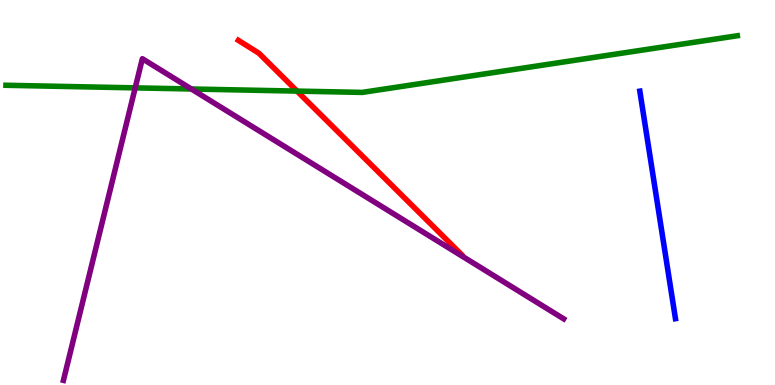[{'lines': ['blue', 'red'], 'intersections': []}, {'lines': ['green', 'red'], 'intersections': [{'x': 3.83, 'y': 7.63}]}, {'lines': ['purple', 'red'], 'intersections': []}, {'lines': ['blue', 'green'], 'intersections': []}, {'lines': ['blue', 'purple'], 'intersections': []}, {'lines': ['green', 'purple'], 'intersections': [{'x': 1.74, 'y': 7.72}, {'x': 2.47, 'y': 7.69}]}]